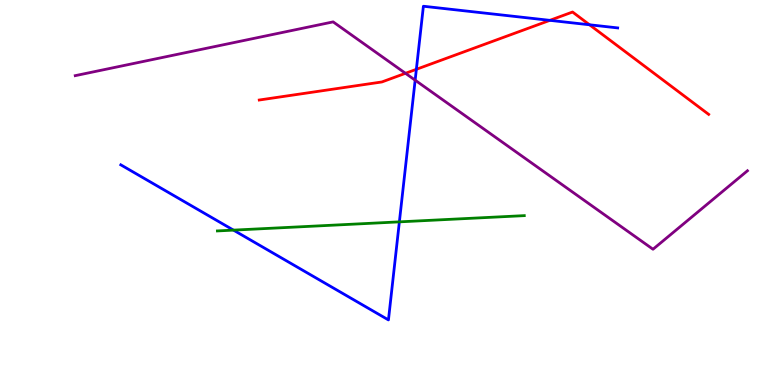[{'lines': ['blue', 'red'], 'intersections': [{'x': 5.37, 'y': 8.2}, {'x': 7.09, 'y': 9.47}, {'x': 7.61, 'y': 9.36}]}, {'lines': ['green', 'red'], 'intersections': []}, {'lines': ['purple', 'red'], 'intersections': [{'x': 5.23, 'y': 8.1}]}, {'lines': ['blue', 'green'], 'intersections': [{'x': 3.01, 'y': 4.02}, {'x': 5.15, 'y': 4.24}]}, {'lines': ['blue', 'purple'], 'intersections': [{'x': 5.36, 'y': 7.92}]}, {'lines': ['green', 'purple'], 'intersections': []}]